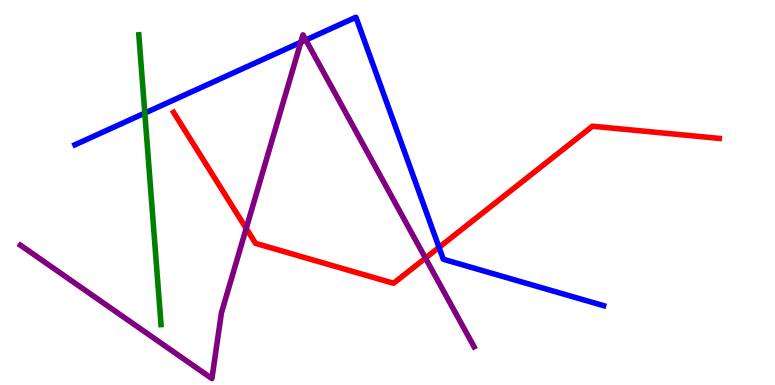[{'lines': ['blue', 'red'], 'intersections': [{'x': 5.66, 'y': 3.58}]}, {'lines': ['green', 'red'], 'intersections': []}, {'lines': ['purple', 'red'], 'intersections': [{'x': 3.18, 'y': 4.07}, {'x': 5.49, 'y': 3.3}]}, {'lines': ['blue', 'green'], 'intersections': [{'x': 1.87, 'y': 7.06}]}, {'lines': ['blue', 'purple'], 'intersections': [{'x': 3.88, 'y': 8.9}, {'x': 3.95, 'y': 8.96}]}, {'lines': ['green', 'purple'], 'intersections': []}]